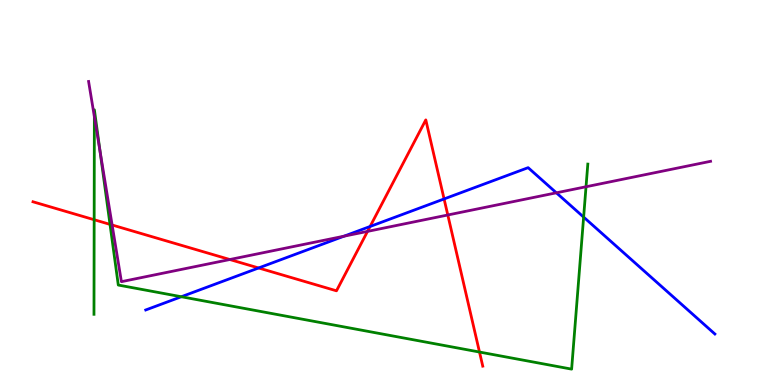[{'lines': ['blue', 'red'], 'intersections': [{'x': 3.34, 'y': 3.04}, {'x': 4.78, 'y': 4.12}, {'x': 5.73, 'y': 4.83}]}, {'lines': ['green', 'red'], 'intersections': [{'x': 1.22, 'y': 4.29}, {'x': 1.42, 'y': 4.17}, {'x': 6.19, 'y': 0.856}]}, {'lines': ['purple', 'red'], 'intersections': [{'x': 1.45, 'y': 4.16}, {'x': 2.97, 'y': 3.26}, {'x': 4.74, 'y': 3.99}, {'x': 5.78, 'y': 4.42}]}, {'lines': ['blue', 'green'], 'intersections': [{'x': 2.34, 'y': 2.29}, {'x': 7.53, 'y': 4.36}]}, {'lines': ['blue', 'purple'], 'intersections': [{'x': 4.44, 'y': 3.86}, {'x': 7.18, 'y': 4.99}]}, {'lines': ['green', 'purple'], 'intersections': [{'x': 1.22, 'y': 6.97}, {'x': 1.29, 'y': 6.07}, {'x': 7.56, 'y': 5.15}]}]